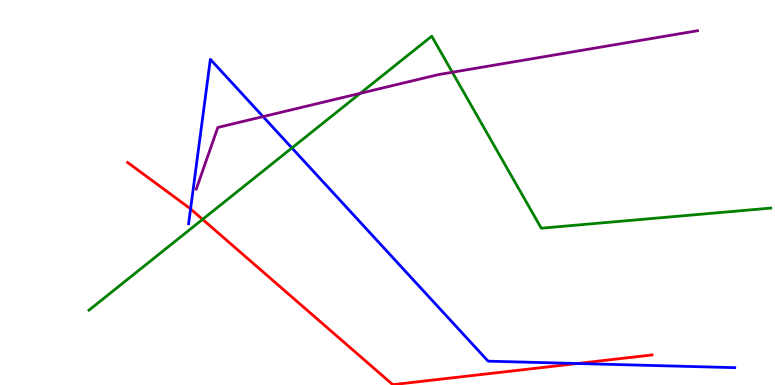[{'lines': ['blue', 'red'], 'intersections': [{'x': 2.46, 'y': 4.57}, {'x': 7.45, 'y': 0.558}]}, {'lines': ['green', 'red'], 'intersections': [{'x': 2.61, 'y': 4.3}]}, {'lines': ['purple', 'red'], 'intersections': []}, {'lines': ['blue', 'green'], 'intersections': [{'x': 3.77, 'y': 6.16}]}, {'lines': ['blue', 'purple'], 'intersections': [{'x': 3.39, 'y': 6.97}]}, {'lines': ['green', 'purple'], 'intersections': [{'x': 4.65, 'y': 7.58}, {'x': 5.84, 'y': 8.12}]}]